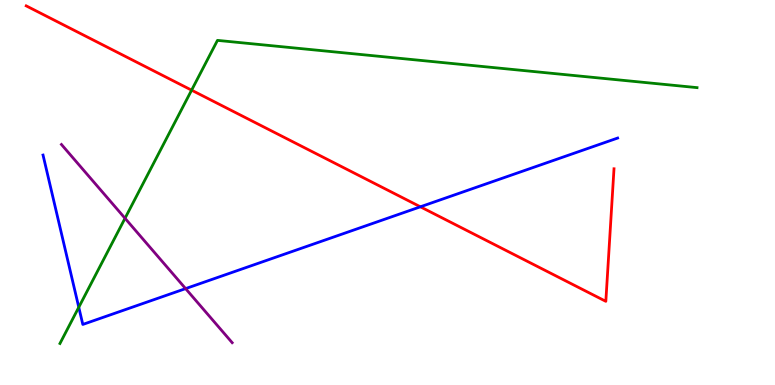[{'lines': ['blue', 'red'], 'intersections': [{'x': 5.42, 'y': 4.63}]}, {'lines': ['green', 'red'], 'intersections': [{'x': 2.47, 'y': 7.66}]}, {'lines': ['purple', 'red'], 'intersections': []}, {'lines': ['blue', 'green'], 'intersections': [{'x': 1.02, 'y': 2.02}]}, {'lines': ['blue', 'purple'], 'intersections': [{'x': 2.39, 'y': 2.5}]}, {'lines': ['green', 'purple'], 'intersections': [{'x': 1.61, 'y': 4.33}]}]